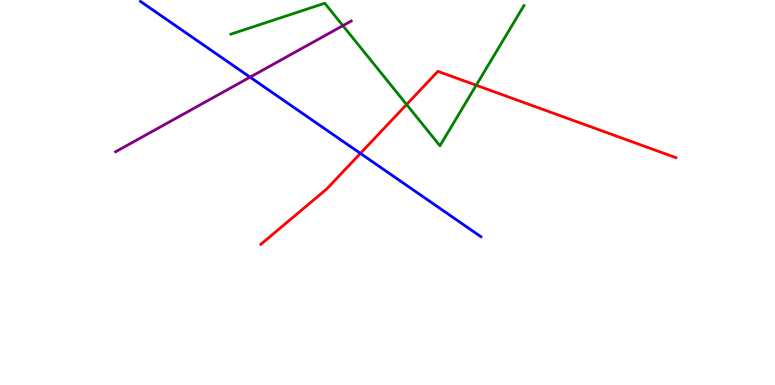[{'lines': ['blue', 'red'], 'intersections': [{'x': 4.65, 'y': 6.02}]}, {'lines': ['green', 'red'], 'intersections': [{'x': 5.25, 'y': 7.29}, {'x': 6.14, 'y': 7.79}]}, {'lines': ['purple', 'red'], 'intersections': []}, {'lines': ['blue', 'green'], 'intersections': []}, {'lines': ['blue', 'purple'], 'intersections': [{'x': 3.23, 'y': 8.0}]}, {'lines': ['green', 'purple'], 'intersections': [{'x': 4.42, 'y': 9.33}]}]